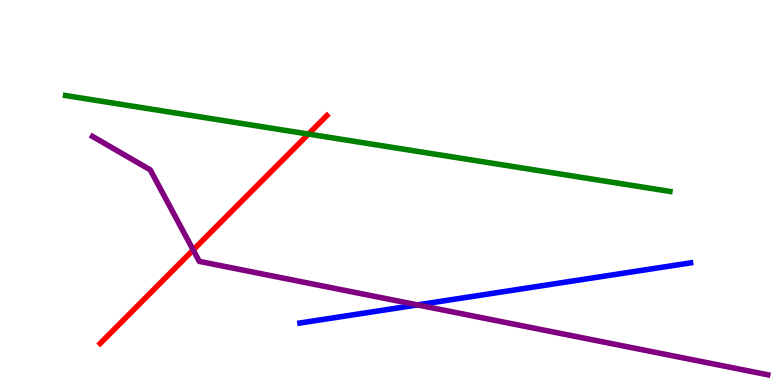[{'lines': ['blue', 'red'], 'intersections': []}, {'lines': ['green', 'red'], 'intersections': [{'x': 3.98, 'y': 6.52}]}, {'lines': ['purple', 'red'], 'intersections': [{'x': 2.49, 'y': 3.51}]}, {'lines': ['blue', 'green'], 'intersections': []}, {'lines': ['blue', 'purple'], 'intersections': [{'x': 5.39, 'y': 2.08}]}, {'lines': ['green', 'purple'], 'intersections': []}]